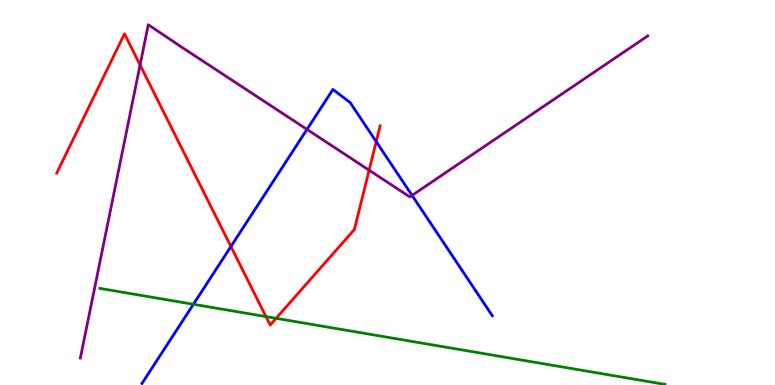[{'lines': ['blue', 'red'], 'intersections': [{'x': 2.98, 'y': 3.6}, {'x': 4.85, 'y': 6.32}]}, {'lines': ['green', 'red'], 'intersections': [{'x': 3.43, 'y': 1.78}, {'x': 3.56, 'y': 1.73}]}, {'lines': ['purple', 'red'], 'intersections': [{'x': 1.81, 'y': 8.31}, {'x': 4.76, 'y': 5.58}]}, {'lines': ['blue', 'green'], 'intersections': [{'x': 2.5, 'y': 2.1}]}, {'lines': ['blue', 'purple'], 'intersections': [{'x': 3.96, 'y': 6.64}, {'x': 5.32, 'y': 4.92}]}, {'lines': ['green', 'purple'], 'intersections': []}]